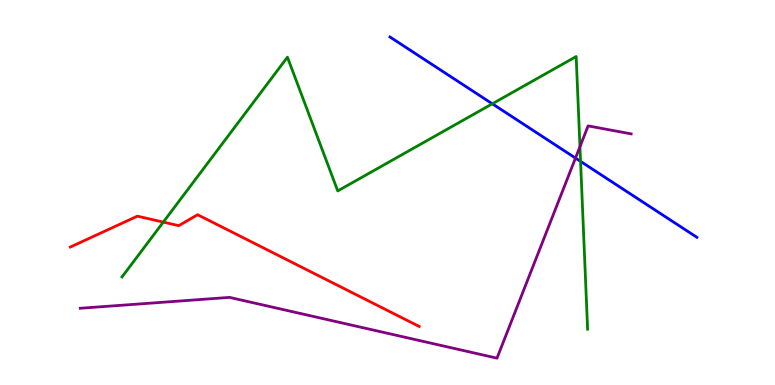[{'lines': ['blue', 'red'], 'intersections': []}, {'lines': ['green', 'red'], 'intersections': [{'x': 2.11, 'y': 4.23}]}, {'lines': ['purple', 'red'], 'intersections': []}, {'lines': ['blue', 'green'], 'intersections': [{'x': 6.35, 'y': 7.3}, {'x': 7.49, 'y': 5.81}]}, {'lines': ['blue', 'purple'], 'intersections': [{'x': 7.43, 'y': 5.89}]}, {'lines': ['green', 'purple'], 'intersections': [{'x': 7.48, 'y': 6.19}]}]